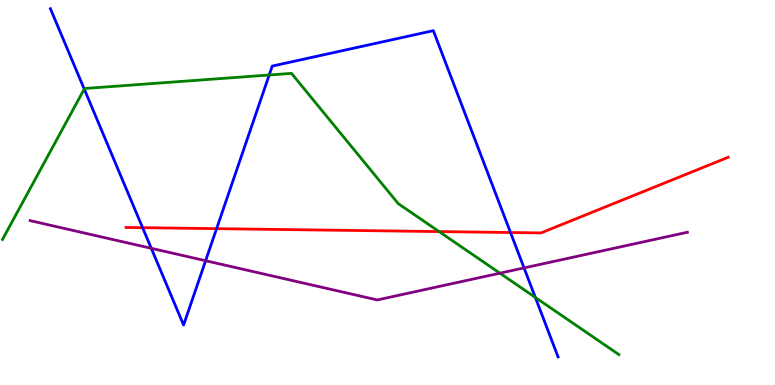[{'lines': ['blue', 'red'], 'intersections': [{'x': 1.84, 'y': 4.09}, {'x': 2.79, 'y': 4.06}, {'x': 6.59, 'y': 3.96}]}, {'lines': ['green', 'red'], 'intersections': [{'x': 5.67, 'y': 3.98}]}, {'lines': ['purple', 'red'], 'intersections': []}, {'lines': ['blue', 'green'], 'intersections': [{'x': 1.09, 'y': 7.69}, {'x': 3.47, 'y': 8.05}, {'x': 6.91, 'y': 2.27}]}, {'lines': ['blue', 'purple'], 'intersections': [{'x': 1.95, 'y': 3.55}, {'x': 2.65, 'y': 3.23}, {'x': 6.76, 'y': 3.04}]}, {'lines': ['green', 'purple'], 'intersections': [{'x': 6.45, 'y': 2.9}]}]